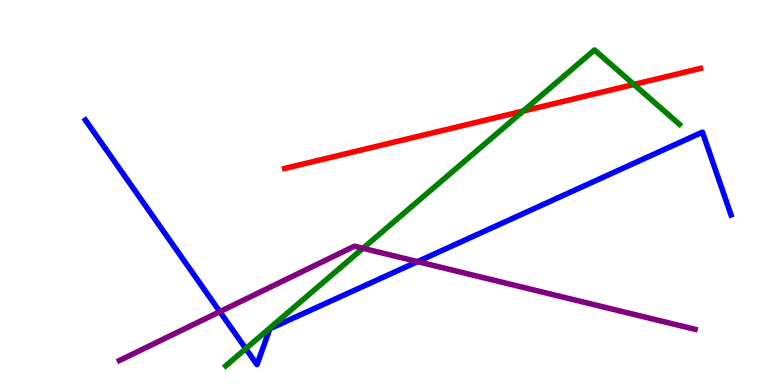[{'lines': ['blue', 'red'], 'intersections': []}, {'lines': ['green', 'red'], 'intersections': [{'x': 6.75, 'y': 7.11}, {'x': 8.18, 'y': 7.81}]}, {'lines': ['purple', 'red'], 'intersections': []}, {'lines': ['blue', 'green'], 'intersections': [{'x': 3.17, 'y': 0.943}]}, {'lines': ['blue', 'purple'], 'intersections': [{'x': 2.84, 'y': 1.9}, {'x': 5.39, 'y': 3.2}]}, {'lines': ['green', 'purple'], 'intersections': [{'x': 4.68, 'y': 3.55}]}]